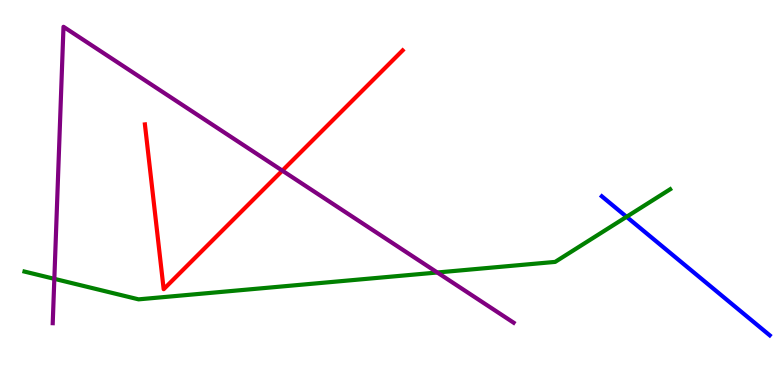[{'lines': ['blue', 'red'], 'intersections': []}, {'lines': ['green', 'red'], 'intersections': []}, {'lines': ['purple', 'red'], 'intersections': [{'x': 3.64, 'y': 5.57}]}, {'lines': ['blue', 'green'], 'intersections': [{'x': 8.08, 'y': 4.37}]}, {'lines': ['blue', 'purple'], 'intersections': []}, {'lines': ['green', 'purple'], 'intersections': [{'x': 0.701, 'y': 2.76}, {'x': 5.64, 'y': 2.92}]}]